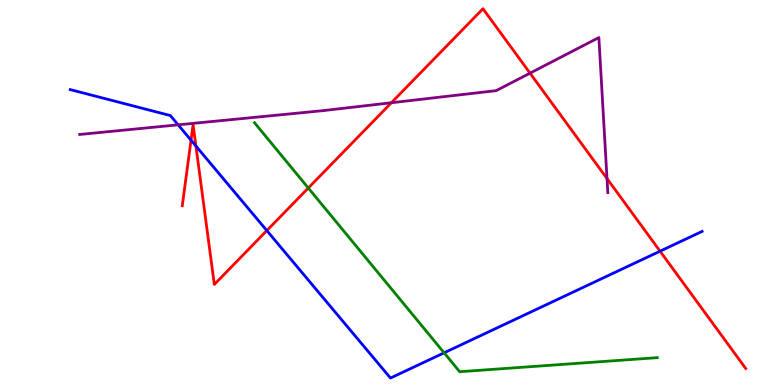[{'lines': ['blue', 'red'], 'intersections': [{'x': 2.46, 'y': 6.36}, {'x': 2.53, 'y': 6.21}, {'x': 3.44, 'y': 4.01}, {'x': 8.52, 'y': 3.48}]}, {'lines': ['green', 'red'], 'intersections': [{'x': 3.98, 'y': 5.12}]}, {'lines': ['purple', 'red'], 'intersections': [{'x': 5.05, 'y': 7.33}, {'x': 6.84, 'y': 8.1}, {'x': 7.83, 'y': 5.36}]}, {'lines': ['blue', 'green'], 'intersections': [{'x': 5.73, 'y': 0.836}]}, {'lines': ['blue', 'purple'], 'intersections': [{'x': 2.3, 'y': 6.76}]}, {'lines': ['green', 'purple'], 'intersections': []}]